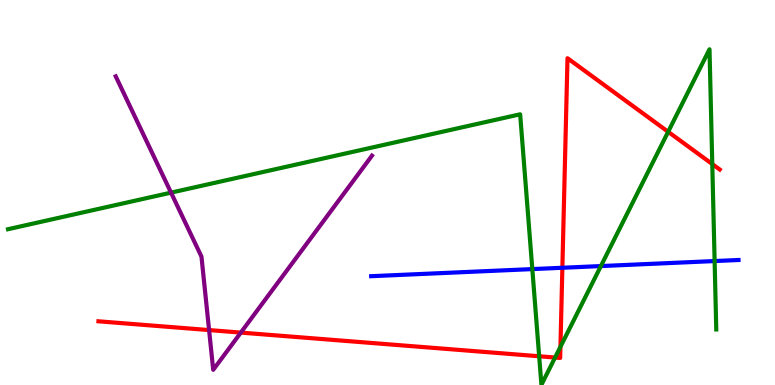[{'lines': ['blue', 'red'], 'intersections': [{'x': 7.26, 'y': 3.05}]}, {'lines': ['green', 'red'], 'intersections': [{'x': 6.96, 'y': 0.746}, {'x': 7.16, 'y': 0.714}, {'x': 7.23, 'y': 0.992}, {'x': 8.62, 'y': 6.58}, {'x': 9.19, 'y': 5.74}]}, {'lines': ['purple', 'red'], 'intersections': [{'x': 2.7, 'y': 1.43}, {'x': 3.11, 'y': 1.36}]}, {'lines': ['blue', 'green'], 'intersections': [{'x': 6.87, 'y': 3.01}, {'x': 7.75, 'y': 3.09}, {'x': 9.22, 'y': 3.22}]}, {'lines': ['blue', 'purple'], 'intersections': []}, {'lines': ['green', 'purple'], 'intersections': [{'x': 2.21, 'y': 5.0}]}]